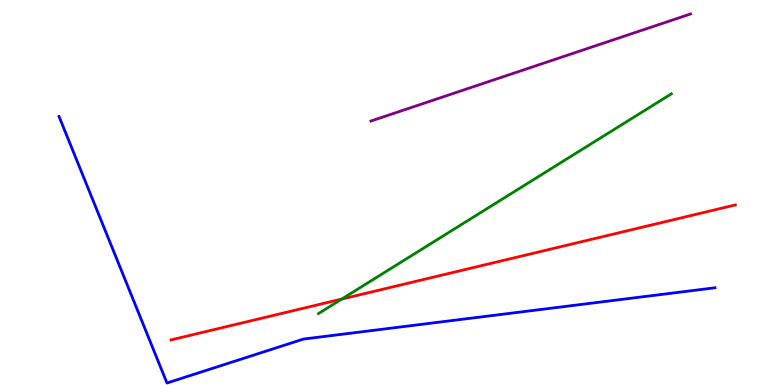[{'lines': ['blue', 'red'], 'intersections': []}, {'lines': ['green', 'red'], 'intersections': [{'x': 4.41, 'y': 2.23}]}, {'lines': ['purple', 'red'], 'intersections': []}, {'lines': ['blue', 'green'], 'intersections': []}, {'lines': ['blue', 'purple'], 'intersections': []}, {'lines': ['green', 'purple'], 'intersections': []}]